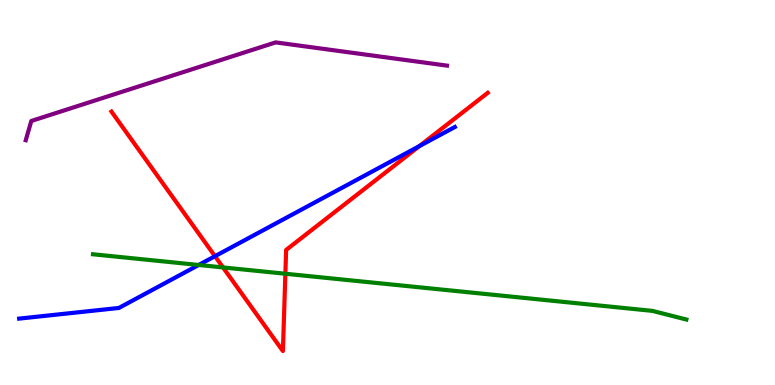[{'lines': ['blue', 'red'], 'intersections': [{'x': 2.77, 'y': 3.35}, {'x': 5.41, 'y': 6.2}]}, {'lines': ['green', 'red'], 'intersections': [{'x': 2.88, 'y': 3.05}, {'x': 3.68, 'y': 2.89}]}, {'lines': ['purple', 'red'], 'intersections': []}, {'lines': ['blue', 'green'], 'intersections': [{'x': 2.56, 'y': 3.12}]}, {'lines': ['blue', 'purple'], 'intersections': []}, {'lines': ['green', 'purple'], 'intersections': []}]